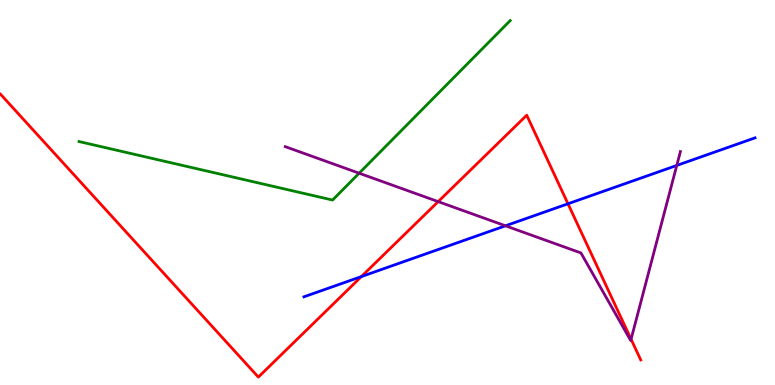[{'lines': ['blue', 'red'], 'intersections': [{'x': 4.66, 'y': 2.82}, {'x': 7.33, 'y': 4.71}]}, {'lines': ['green', 'red'], 'intersections': []}, {'lines': ['purple', 'red'], 'intersections': [{'x': 5.65, 'y': 4.76}, {'x': 8.14, 'y': 1.19}]}, {'lines': ['blue', 'green'], 'intersections': []}, {'lines': ['blue', 'purple'], 'intersections': [{'x': 6.52, 'y': 4.13}, {'x': 8.73, 'y': 5.7}]}, {'lines': ['green', 'purple'], 'intersections': [{'x': 4.63, 'y': 5.5}]}]